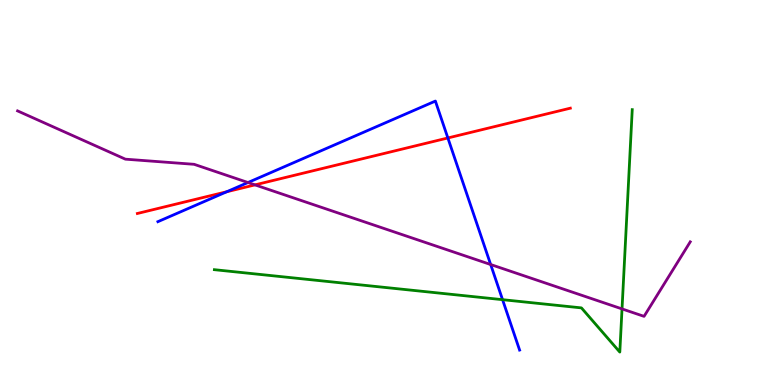[{'lines': ['blue', 'red'], 'intersections': [{'x': 2.93, 'y': 5.02}, {'x': 5.78, 'y': 6.42}]}, {'lines': ['green', 'red'], 'intersections': []}, {'lines': ['purple', 'red'], 'intersections': [{'x': 3.29, 'y': 5.2}]}, {'lines': ['blue', 'green'], 'intersections': [{'x': 6.48, 'y': 2.22}]}, {'lines': ['blue', 'purple'], 'intersections': [{'x': 3.2, 'y': 5.26}, {'x': 6.33, 'y': 3.13}]}, {'lines': ['green', 'purple'], 'intersections': [{'x': 8.03, 'y': 1.98}]}]